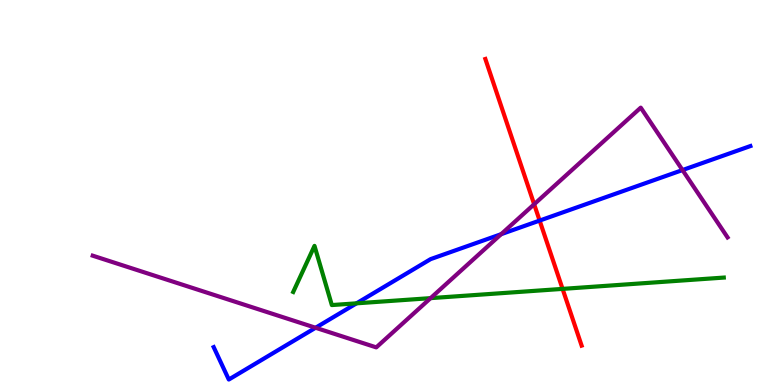[{'lines': ['blue', 'red'], 'intersections': [{'x': 6.96, 'y': 4.27}]}, {'lines': ['green', 'red'], 'intersections': [{'x': 7.26, 'y': 2.5}]}, {'lines': ['purple', 'red'], 'intersections': [{'x': 6.89, 'y': 4.69}]}, {'lines': ['blue', 'green'], 'intersections': [{'x': 4.6, 'y': 2.12}]}, {'lines': ['blue', 'purple'], 'intersections': [{'x': 4.07, 'y': 1.49}, {'x': 6.47, 'y': 3.92}, {'x': 8.81, 'y': 5.58}]}, {'lines': ['green', 'purple'], 'intersections': [{'x': 5.56, 'y': 2.26}]}]